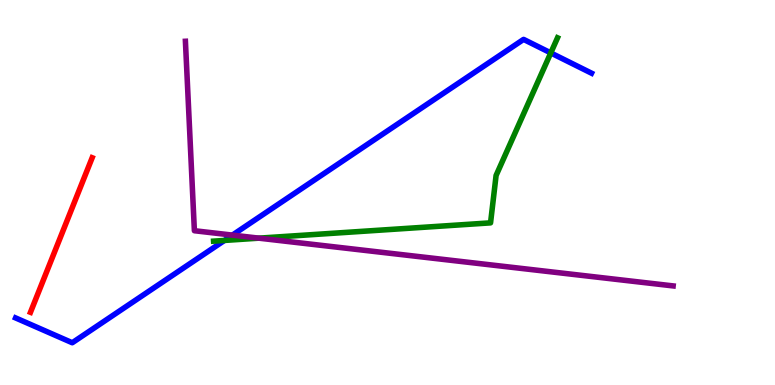[{'lines': ['blue', 'red'], 'intersections': []}, {'lines': ['green', 'red'], 'intersections': []}, {'lines': ['purple', 'red'], 'intersections': []}, {'lines': ['blue', 'green'], 'intersections': [{'x': 2.9, 'y': 3.76}, {'x': 7.11, 'y': 8.63}]}, {'lines': ['blue', 'purple'], 'intersections': [{'x': 3.0, 'y': 3.89}]}, {'lines': ['green', 'purple'], 'intersections': [{'x': 3.34, 'y': 3.81}]}]